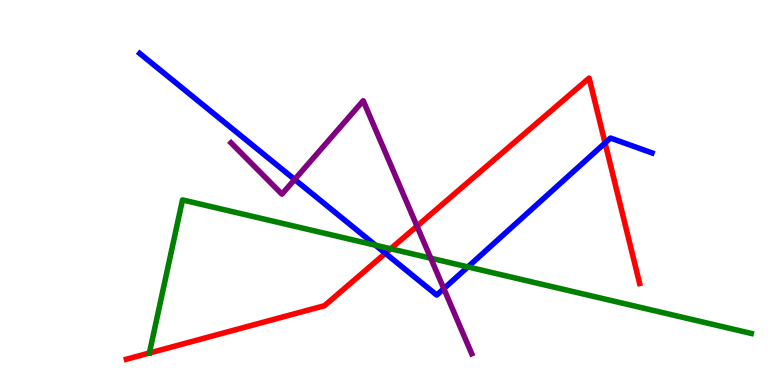[{'lines': ['blue', 'red'], 'intersections': [{'x': 4.97, 'y': 3.42}, {'x': 7.81, 'y': 6.29}]}, {'lines': ['green', 'red'], 'intersections': [{'x': 1.93, 'y': 0.831}, {'x': 5.04, 'y': 3.54}]}, {'lines': ['purple', 'red'], 'intersections': [{'x': 5.38, 'y': 4.13}]}, {'lines': ['blue', 'green'], 'intersections': [{'x': 4.84, 'y': 3.63}, {'x': 6.04, 'y': 3.07}]}, {'lines': ['blue', 'purple'], 'intersections': [{'x': 3.8, 'y': 5.34}, {'x': 5.73, 'y': 2.5}]}, {'lines': ['green', 'purple'], 'intersections': [{'x': 5.56, 'y': 3.29}]}]